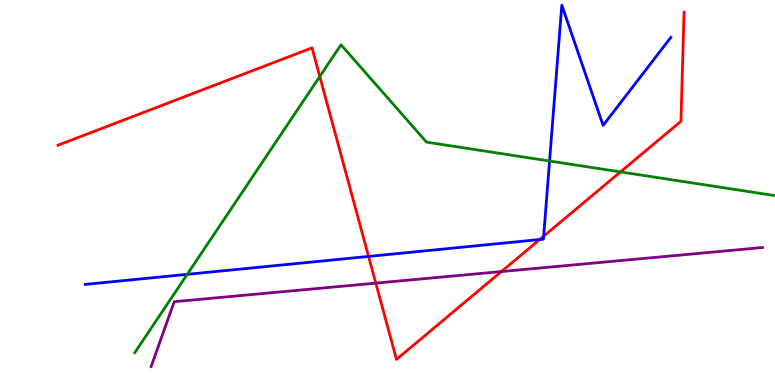[{'lines': ['blue', 'red'], 'intersections': [{'x': 4.76, 'y': 3.34}, {'x': 6.96, 'y': 3.78}, {'x': 7.01, 'y': 3.86}]}, {'lines': ['green', 'red'], 'intersections': [{'x': 4.13, 'y': 8.01}, {'x': 8.01, 'y': 5.53}]}, {'lines': ['purple', 'red'], 'intersections': [{'x': 4.85, 'y': 2.65}, {'x': 6.47, 'y': 2.95}]}, {'lines': ['blue', 'green'], 'intersections': [{'x': 2.42, 'y': 2.87}, {'x': 7.09, 'y': 5.82}]}, {'lines': ['blue', 'purple'], 'intersections': []}, {'lines': ['green', 'purple'], 'intersections': []}]